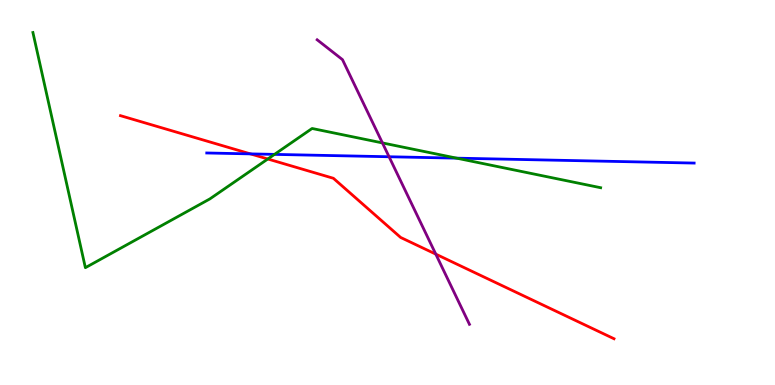[{'lines': ['blue', 'red'], 'intersections': [{'x': 3.23, 'y': 6.0}]}, {'lines': ['green', 'red'], 'intersections': [{'x': 3.46, 'y': 5.87}]}, {'lines': ['purple', 'red'], 'intersections': [{'x': 5.62, 'y': 3.4}]}, {'lines': ['blue', 'green'], 'intersections': [{'x': 3.54, 'y': 5.99}, {'x': 5.89, 'y': 5.89}]}, {'lines': ['blue', 'purple'], 'intersections': [{'x': 5.02, 'y': 5.93}]}, {'lines': ['green', 'purple'], 'intersections': [{'x': 4.93, 'y': 6.29}]}]